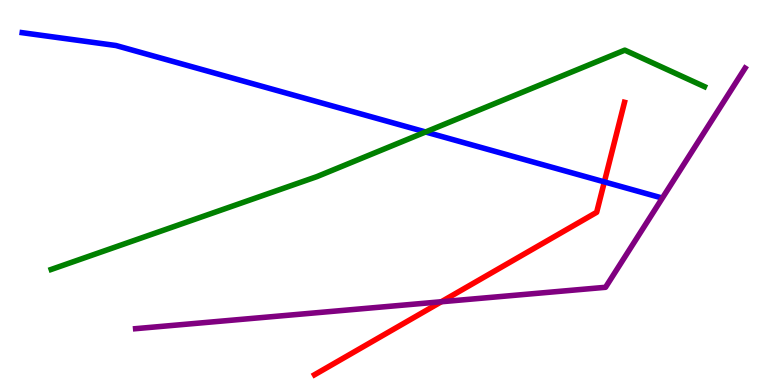[{'lines': ['blue', 'red'], 'intersections': [{'x': 7.8, 'y': 5.28}]}, {'lines': ['green', 'red'], 'intersections': []}, {'lines': ['purple', 'red'], 'intersections': [{'x': 5.69, 'y': 2.16}]}, {'lines': ['blue', 'green'], 'intersections': [{'x': 5.49, 'y': 6.57}]}, {'lines': ['blue', 'purple'], 'intersections': []}, {'lines': ['green', 'purple'], 'intersections': []}]